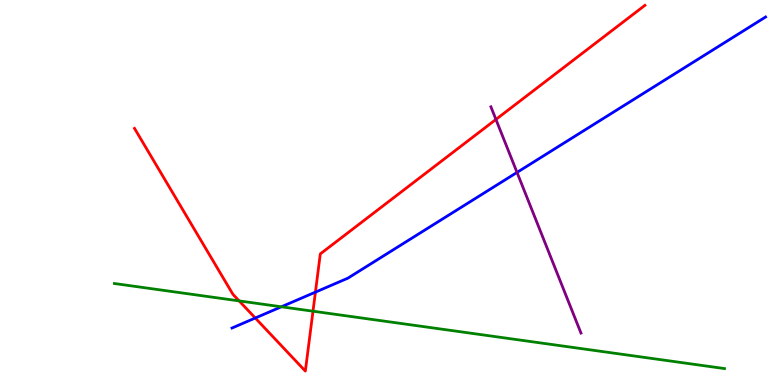[{'lines': ['blue', 'red'], 'intersections': [{'x': 3.29, 'y': 1.74}, {'x': 4.07, 'y': 2.41}]}, {'lines': ['green', 'red'], 'intersections': [{'x': 3.09, 'y': 2.18}, {'x': 4.04, 'y': 1.92}]}, {'lines': ['purple', 'red'], 'intersections': [{'x': 6.4, 'y': 6.9}]}, {'lines': ['blue', 'green'], 'intersections': [{'x': 3.63, 'y': 2.03}]}, {'lines': ['blue', 'purple'], 'intersections': [{'x': 6.67, 'y': 5.52}]}, {'lines': ['green', 'purple'], 'intersections': []}]